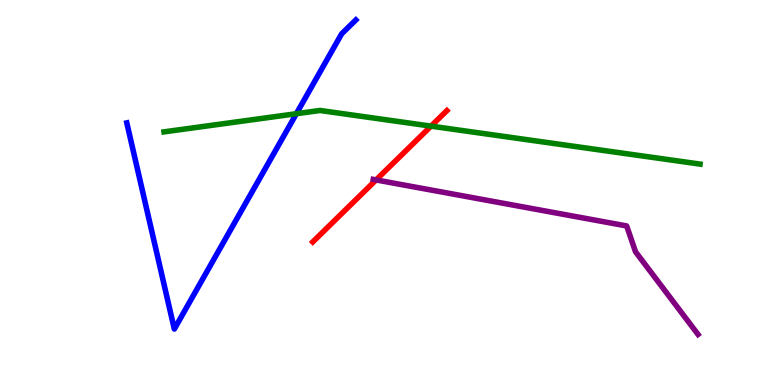[{'lines': ['blue', 'red'], 'intersections': []}, {'lines': ['green', 'red'], 'intersections': [{'x': 5.56, 'y': 6.72}]}, {'lines': ['purple', 'red'], 'intersections': [{'x': 4.85, 'y': 5.33}]}, {'lines': ['blue', 'green'], 'intersections': [{'x': 3.82, 'y': 7.05}]}, {'lines': ['blue', 'purple'], 'intersections': []}, {'lines': ['green', 'purple'], 'intersections': []}]